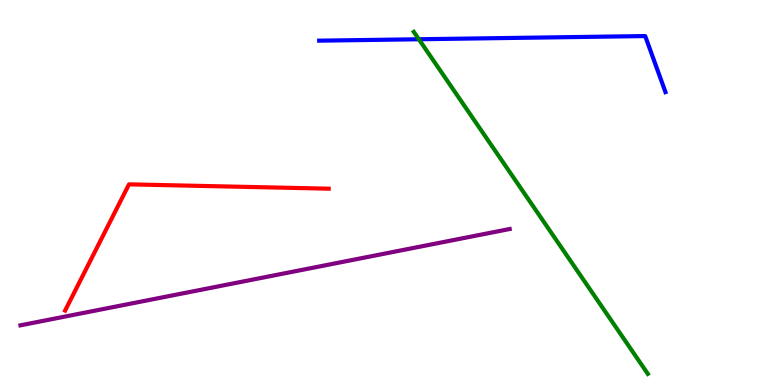[{'lines': ['blue', 'red'], 'intersections': []}, {'lines': ['green', 'red'], 'intersections': []}, {'lines': ['purple', 'red'], 'intersections': []}, {'lines': ['blue', 'green'], 'intersections': [{'x': 5.4, 'y': 8.98}]}, {'lines': ['blue', 'purple'], 'intersections': []}, {'lines': ['green', 'purple'], 'intersections': []}]